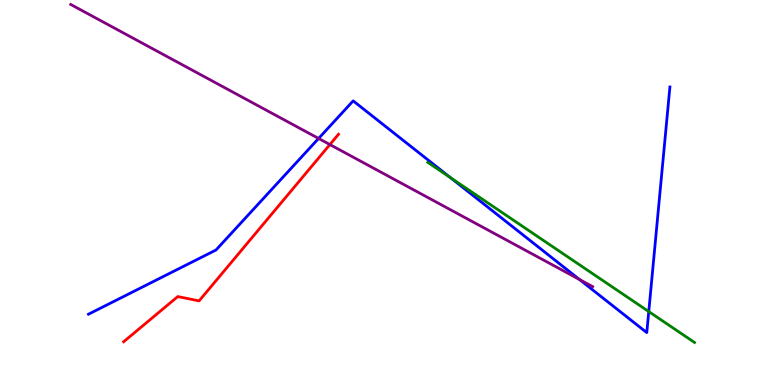[{'lines': ['blue', 'red'], 'intersections': []}, {'lines': ['green', 'red'], 'intersections': []}, {'lines': ['purple', 'red'], 'intersections': [{'x': 4.26, 'y': 6.25}]}, {'lines': ['blue', 'green'], 'intersections': [{'x': 5.81, 'y': 5.39}, {'x': 8.37, 'y': 1.91}]}, {'lines': ['blue', 'purple'], 'intersections': [{'x': 4.11, 'y': 6.4}, {'x': 7.48, 'y': 2.74}]}, {'lines': ['green', 'purple'], 'intersections': []}]